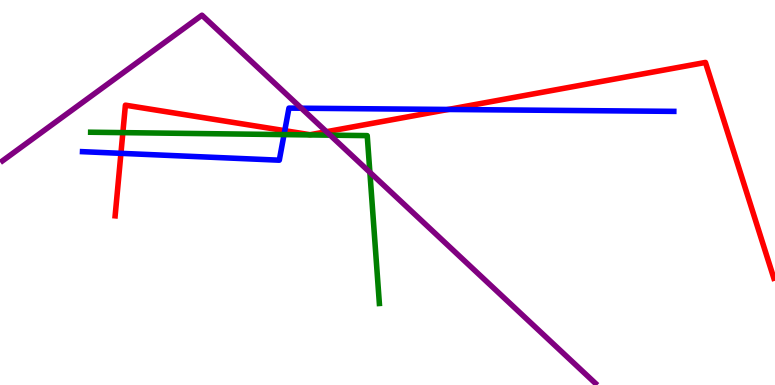[{'lines': ['blue', 'red'], 'intersections': [{'x': 1.56, 'y': 6.02}, {'x': 3.67, 'y': 6.61}, {'x': 5.78, 'y': 7.16}]}, {'lines': ['green', 'red'], 'intersections': [{'x': 1.59, 'y': 6.56}]}, {'lines': ['purple', 'red'], 'intersections': [{'x': 4.21, 'y': 6.58}]}, {'lines': ['blue', 'green'], 'intersections': [{'x': 3.67, 'y': 6.5}]}, {'lines': ['blue', 'purple'], 'intersections': [{'x': 3.89, 'y': 7.19}]}, {'lines': ['green', 'purple'], 'intersections': [{'x': 4.26, 'y': 6.49}, {'x': 4.77, 'y': 5.52}]}]